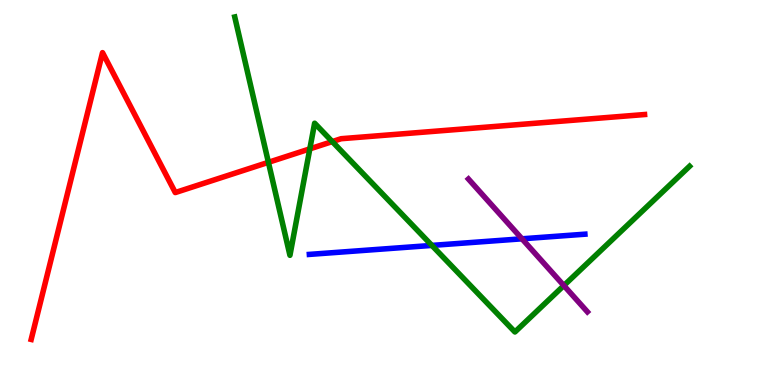[{'lines': ['blue', 'red'], 'intersections': []}, {'lines': ['green', 'red'], 'intersections': [{'x': 3.46, 'y': 5.78}, {'x': 4.0, 'y': 6.13}, {'x': 4.29, 'y': 6.32}]}, {'lines': ['purple', 'red'], 'intersections': []}, {'lines': ['blue', 'green'], 'intersections': [{'x': 5.57, 'y': 3.63}]}, {'lines': ['blue', 'purple'], 'intersections': [{'x': 6.74, 'y': 3.8}]}, {'lines': ['green', 'purple'], 'intersections': [{'x': 7.28, 'y': 2.58}]}]